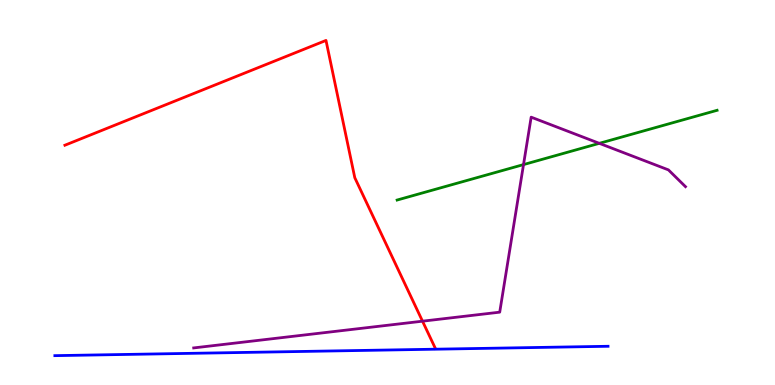[{'lines': ['blue', 'red'], 'intersections': []}, {'lines': ['green', 'red'], 'intersections': []}, {'lines': ['purple', 'red'], 'intersections': [{'x': 5.45, 'y': 1.66}]}, {'lines': ['blue', 'green'], 'intersections': []}, {'lines': ['blue', 'purple'], 'intersections': []}, {'lines': ['green', 'purple'], 'intersections': [{'x': 6.76, 'y': 5.72}, {'x': 7.73, 'y': 6.28}]}]